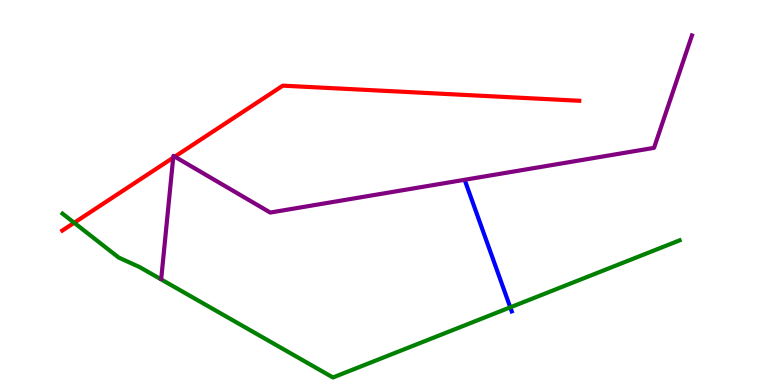[{'lines': ['blue', 'red'], 'intersections': []}, {'lines': ['green', 'red'], 'intersections': [{'x': 0.957, 'y': 4.21}]}, {'lines': ['purple', 'red'], 'intersections': [{'x': 2.23, 'y': 5.9}, {'x': 2.26, 'y': 5.93}]}, {'lines': ['blue', 'green'], 'intersections': [{'x': 6.58, 'y': 2.02}]}, {'lines': ['blue', 'purple'], 'intersections': []}, {'lines': ['green', 'purple'], 'intersections': []}]